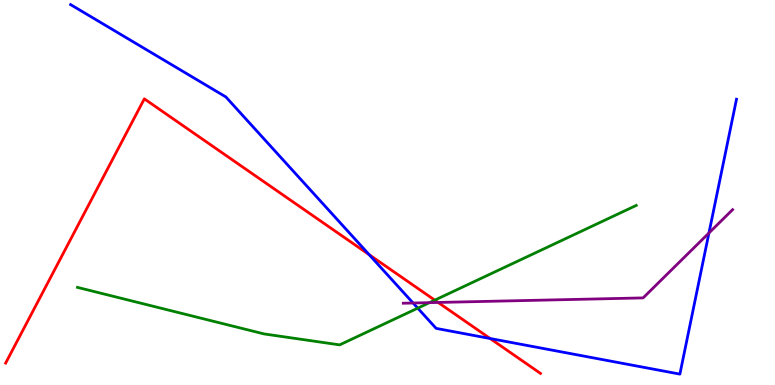[{'lines': ['blue', 'red'], 'intersections': [{'x': 4.76, 'y': 3.39}, {'x': 6.32, 'y': 1.21}]}, {'lines': ['green', 'red'], 'intersections': [{'x': 5.61, 'y': 2.2}]}, {'lines': ['purple', 'red'], 'intersections': [{'x': 5.65, 'y': 2.14}]}, {'lines': ['blue', 'green'], 'intersections': [{'x': 5.39, 'y': 2.0}]}, {'lines': ['blue', 'purple'], 'intersections': [{'x': 5.33, 'y': 2.13}, {'x': 9.15, 'y': 3.95}]}, {'lines': ['green', 'purple'], 'intersections': [{'x': 5.54, 'y': 2.14}]}]